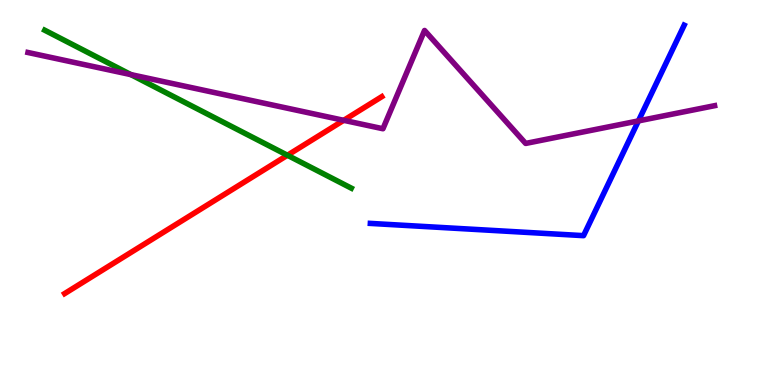[{'lines': ['blue', 'red'], 'intersections': []}, {'lines': ['green', 'red'], 'intersections': [{'x': 3.71, 'y': 5.97}]}, {'lines': ['purple', 'red'], 'intersections': [{'x': 4.43, 'y': 6.87}]}, {'lines': ['blue', 'green'], 'intersections': []}, {'lines': ['blue', 'purple'], 'intersections': [{'x': 8.24, 'y': 6.86}]}, {'lines': ['green', 'purple'], 'intersections': [{'x': 1.69, 'y': 8.06}]}]